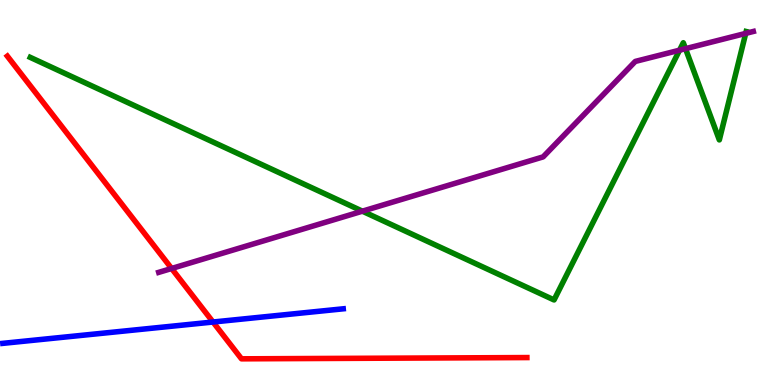[{'lines': ['blue', 'red'], 'intersections': [{'x': 2.75, 'y': 1.64}]}, {'lines': ['green', 'red'], 'intersections': []}, {'lines': ['purple', 'red'], 'intersections': [{'x': 2.21, 'y': 3.03}]}, {'lines': ['blue', 'green'], 'intersections': []}, {'lines': ['blue', 'purple'], 'intersections': []}, {'lines': ['green', 'purple'], 'intersections': [{'x': 4.68, 'y': 4.51}, {'x': 8.77, 'y': 8.7}, {'x': 8.85, 'y': 8.74}, {'x': 9.62, 'y': 9.13}]}]